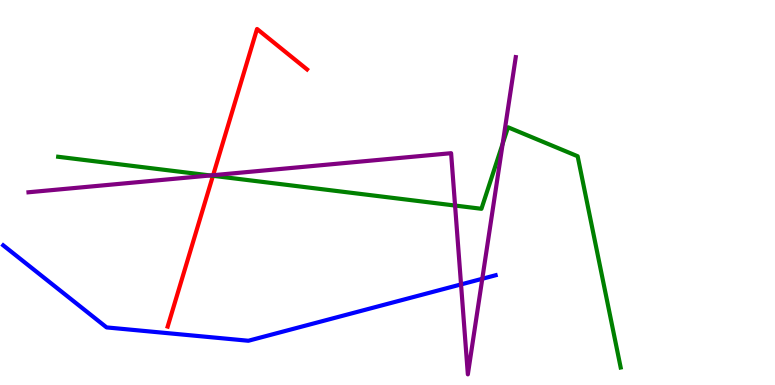[{'lines': ['blue', 'red'], 'intersections': []}, {'lines': ['green', 'red'], 'intersections': [{'x': 2.75, 'y': 5.43}]}, {'lines': ['purple', 'red'], 'intersections': [{'x': 2.75, 'y': 5.45}]}, {'lines': ['blue', 'green'], 'intersections': []}, {'lines': ['blue', 'purple'], 'intersections': [{'x': 5.95, 'y': 2.61}, {'x': 6.22, 'y': 2.76}]}, {'lines': ['green', 'purple'], 'intersections': [{'x': 2.71, 'y': 5.44}, {'x': 5.87, 'y': 4.66}, {'x': 6.49, 'y': 6.27}]}]